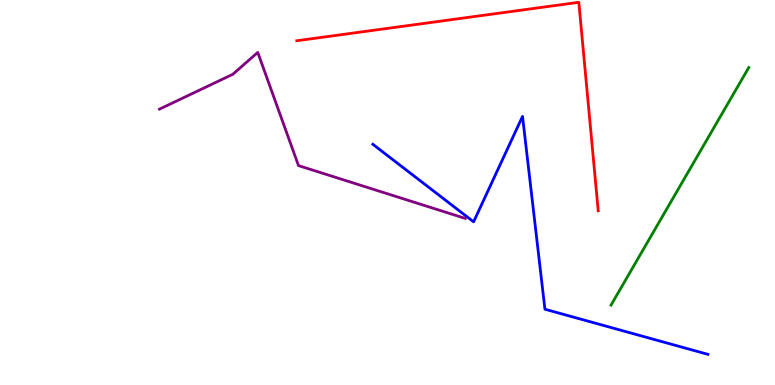[{'lines': ['blue', 'red'], 'intersections': []}, {'lines': ['green', 'red'], 'intersections': []}, {'lines': ['purple', 'red'], 'intersections': []}, {'lines': ['blue', 'green'], 'intersections': []}, {'lines': ['blue', 'purple'], 'intersections': []}, {'lines': ['green', 'purple'], 'intersections': []}]